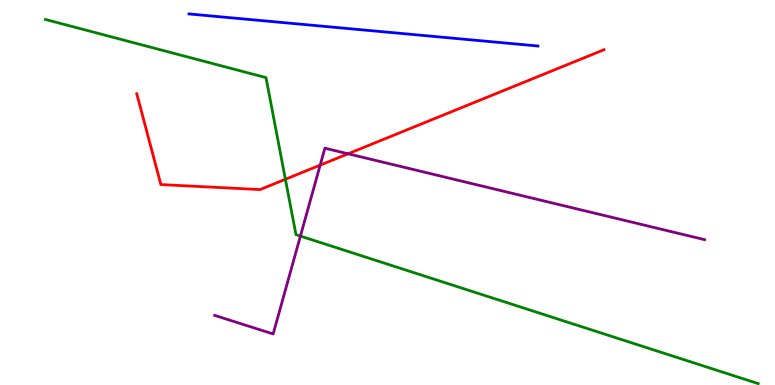[{'lines': ['blue', 'red'], 'intersections': []}, {'lines': ['green', 'red'], 'intersections': [{'x': 3.68, 'y': 5.34}]}, {'lines': ['purple', 'red'], 'intersections': [{'x': 4.13, 'y': 5.71}, {'x': 4.49, 'y': 6.01}]}, {'lines': ['blue', 'green'], 'intersections': []}, {'lines': ['blue', 'purple'], 'intersections': []}, {'lines': ['green', 'purple'], 'intersections': [{'x': 3.88, 'y': 3.87}]}]